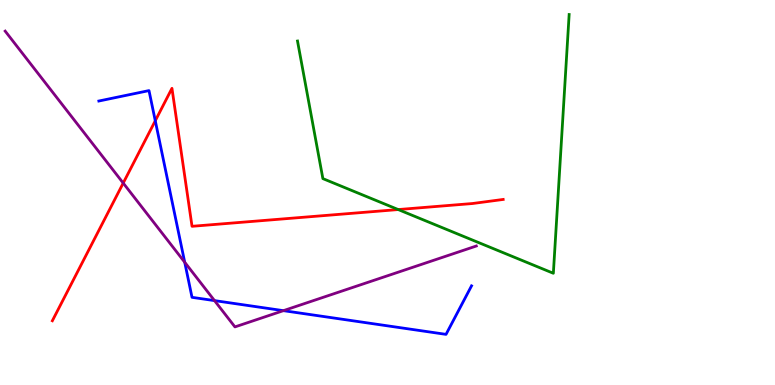[{'lines': ['blue', 'red'], 'intersections': [{'x': 2.0, 'y': 6.86}]}, {'lines': ['green', 'red'], 'intersections': [{'x': 5.14, 'y': 4.56}]}, {'lines': ['purple', 'red'], 'intersections': [{'x': 1.59, 'y': 5.24}]}, {'lines': ['blue', 'green'], 'intersections': []}, {'lines': ['blue', 'purple'], 'intersections': [{'x': 2.38, 'y': 3.19}, {'x': 2.77, 'y': 2.19}, {'x': 3.66, 'y': 1.93}]}, {'lines': ['green', 'purple'], 'intersections': []}]